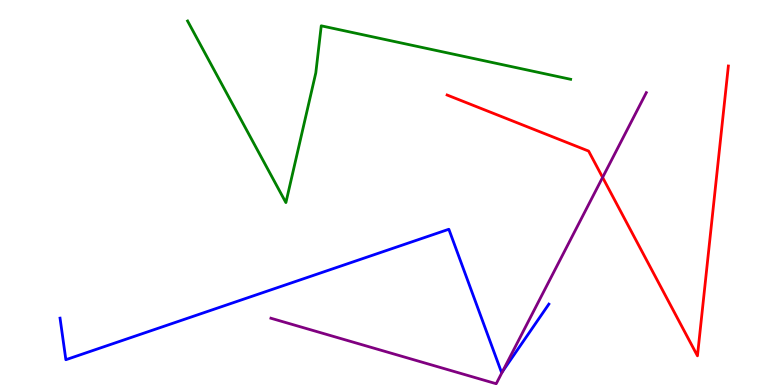[{'lines': ['blue', 'red'], 'intersections': []}, {'lines': ['green', 'red'], 'intersections': []}, {'lines': ['purple', 'red'], 'intersections': [{'x': 7.78, 'y': 5.39}]}, {'lines': ['blue', 'green'], 'intersections': []}, {'lines': ['blue', 'purple'], 'intersections': [{'x': 6.48, 'y': 0.348}]}, {'lines': ['green', 'purple'], 'intersections': []}]